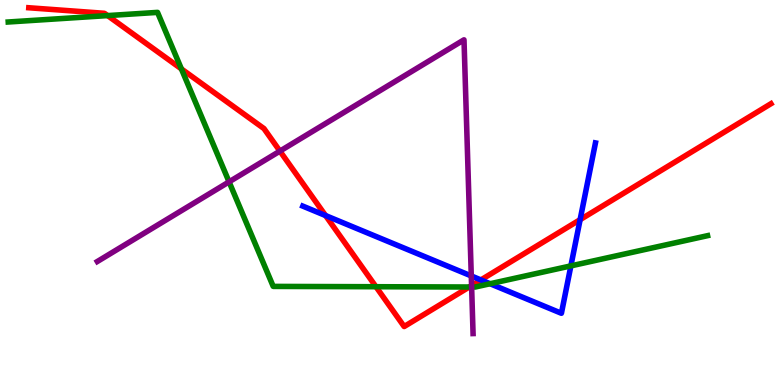[{'lines': ['blue', 'red'], 'intersections': [{'x': 4.2, 'y': 4.4}, {'x': 6.21, 'y': 2.73}, {'x': 7.49, 'y': 4.3}]}, {'lines': ['green', 'red'], 'intersections': [{'x': 1.39, 'y': 9.59}, {'x': 2.34, 'y': 8.21}, {'x': 4.85, 'y': 2.55}, {'x': 6.05, 'y': 2.55}]}, {'lines': ['purple', 'red'], 'intersections': [{'x': 3.61, 'y': 6.08}, {'x': 6.08, 'y': 2.58}]}, {'lines': ['blue', 'green'], 'intersections': [{'x': 6.32, 'y': 2.63}, {'x': 7.37, 'y': 3.09}]}, {'lines': ['blue', 'purple'], 'intersections': [{'x': 6.08, 'y': 2.83}]}, {'lines': ['green', 'purple'], 'intersections': [{'x': 2.96, 'y': 5.28}, {'x': 6.09, 'y': 2.55}]}]